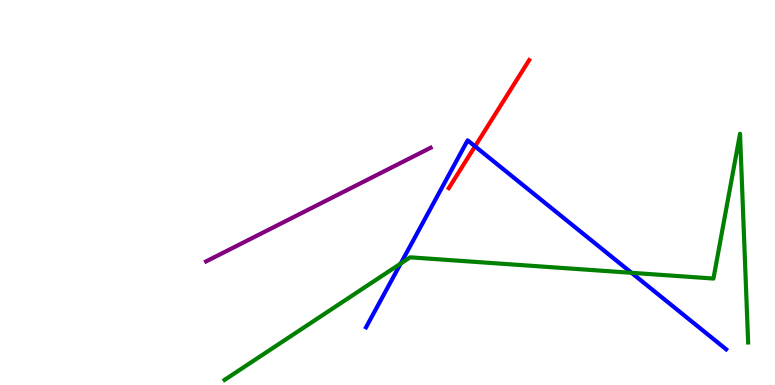[{'lines': ['blue', 'red'], 'intersections': [{'x': 6.13, 'y': 6.2}]}, {'lines': ['green', 'red'], 'intersections': []}, {'lines': ['purple', 'red'], 'intersections': []}, {'lines': ['blue', 'green'], 'intersections': [{'x': 5.17, 'y': 3.15}, {'x': 8.15, 'y': 2.91}]}, {'lines': ['blue', 'purple'], 'intersections': []}, {'lines': ['green', 'purple'], 'intersections': []}]